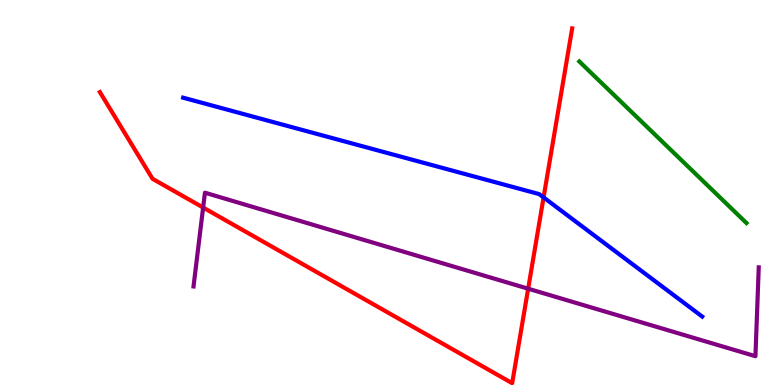[{'lines': ['blue', 'red'], 'intersections': [{'x': 7.01, 'y': 4.87}]}, {'lines': ['green', 'red'], 'intersections': []}, {'lines': ['purple', 'red'], 'intersections': [{'x': 2.62, 'y': 4.61}, {'x': 6.81, 'y': 2.5}]}, {'lines': ['blue', 'green'], 'intersections': []}, {'lines': ['blue', 'purple'], 'intersections': []}, {'lines': ['green', 'purple'], 'intersections': []}]